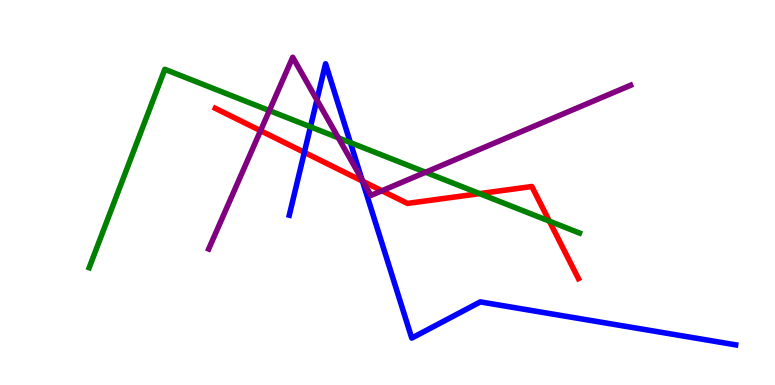[{'lines': ['blue', 'red'], 'intersections': [{'x': 3.93, 'y': 6.04}, {'x': 4.68, 'y': 5.3}]}, {'lines': ['green', 'red'], 'intersections': [{'x': 6.19, 'y': 4.97}, {'x': 7.09, 'y': 4.26}]}, {'lines': ['purple', 'red'], 'intersections': [{'x': 3.36, 'y': 6.61}, {'x': 4.68, 'y': 5.29}, {'x': 4.93, 'y': 5.05}]}, {'lines': ['blue', 'green'], 'intersections': [{'x': 4.01, 'y': 6.71}, {'x': 4.52, 'y': 6.3}]}, {'lines': ['blue', 'purple'], 'intersections': [{'x': 4.09, 'y': 7.4}, {'x': 4.67, 'y': 5.34}]}, {'lines': ['green', 'purple'], 'intersections': [{'x': 3.48, 'y': 7.13}, {'x': 4.37, 'y': 6.42}, {'x': 5.49, 'y': 5.53}]}]